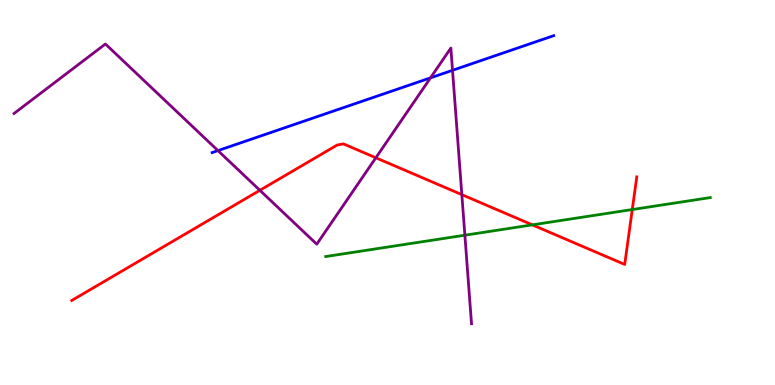[{'lines': ['blue', 'red'], 'intersections': []}, {'lines': ['green', 'red'], 'intersections': [{'x': 6.87, 'y': 4.16}, {'x': 8.16, 'y': 4.56}]}, {'lines': ['purple', 'red'], 'intersections': [{'x': 3.35, 'y': 5.06}, {'x': 4.85, 'y': 5.9}, {'x': 5.96, 'y': 4.94}]}, {'lines': ['blue', 'green'], 'intersections': []}, {'lines': ['blue', 'purple'], 'intersections': [{'x': 2.81, 'y': 6.09}, {'x': 5.55, 'y': 7.98}, {'x': 5.84, 'y': 8.17}]}, {'lines': ['green', 'purple'], 'intersections': [{'x': 6.0, 'y': 3.89}]}]